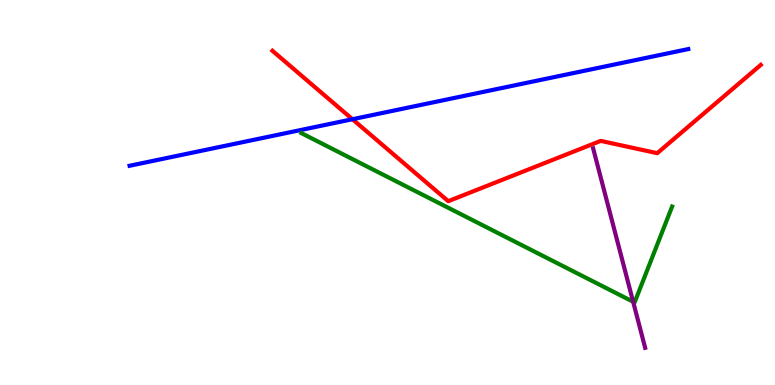[{'lines': ['blue', 'red'], 'intersections': [{'x': 4.55, 'y': 6.9}]}, {'lines': ['green', 'red'], 'intersections': []}, {'lines': ['purple', 'red'], 'intersections': []}, {'lines': ['blue', 'green'], 'intersections': []}, {'lines': ['blue', 'purple'], 'intersections': []}, {'lines': ['green', 'purple'], 'intersections': [{'x': 8.17, 'y': 2.16}]}]